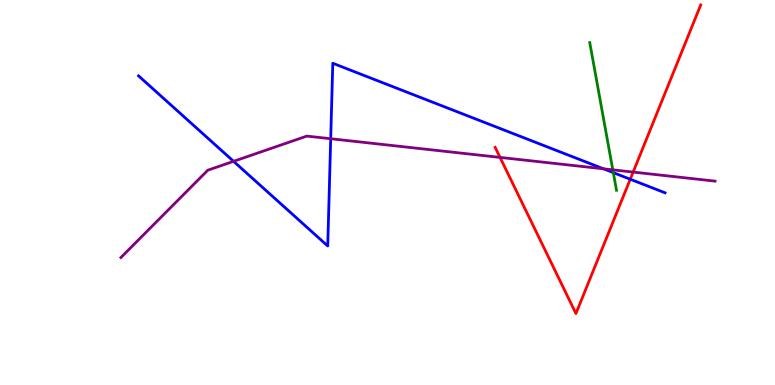[{'lines': ['blue', 'red'], 'intersections': [{'x': 8.13, 'y': 5.34}]}, {'lines': ['green', 'red'], 'intersections': []}, {'lines': ['purple', 'red'], 'intersections': [{'x': 6.45, 'y': 5.91}, {'x': 8.17, 'y': 5.53}]}, {'lines': ['blue', 'green'], 'intersections': [{'x': 7.91, 'y': 5.52}]}, {'lines': ['blue', 'purple'], 'intersections': [{'x': 3.01, 'y': 5.81}, {'x': 4.27, 'y': 6.4}, {'x': 7.79, 'y': 5.61}]}, {'lines': ['green', 'purple'], 'intersections': [{'x': 7.91, 'y': 5.59}]}]